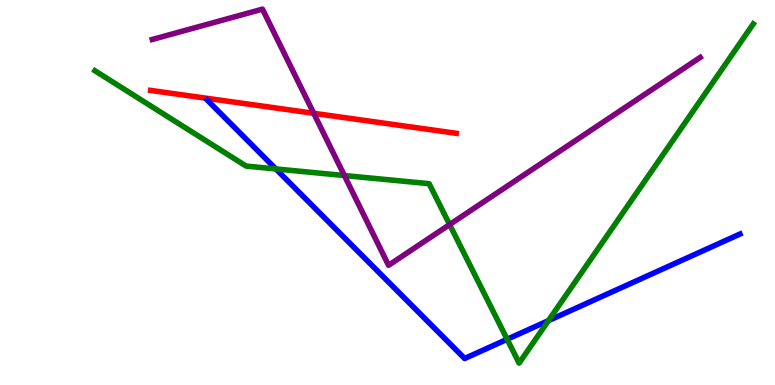[{'lines': ['blue', 'red'], 'intersections': []}, {'lines': ['green', 'red'], 'intersections': []}, {'lines': ['purple', 'red'], 'intersections': [{'x': 4.05, 'y': 7.06}]}, {'lines': ['blue', 'green'], 'intersections': [{'x': 3.56, 'y': 5.61}, {'x': 6.54, 'y': 1.19}, {'x': 7.08, 'y': 1.67}]}, {'lines': ['blue', 'purple'], 'intersections': []}, {'lines': ['green', 'purple'], 'intersections': [{'x': 4.44, 'y': 5.44}, {'x': 5.8, 'y': 4.17}]}]